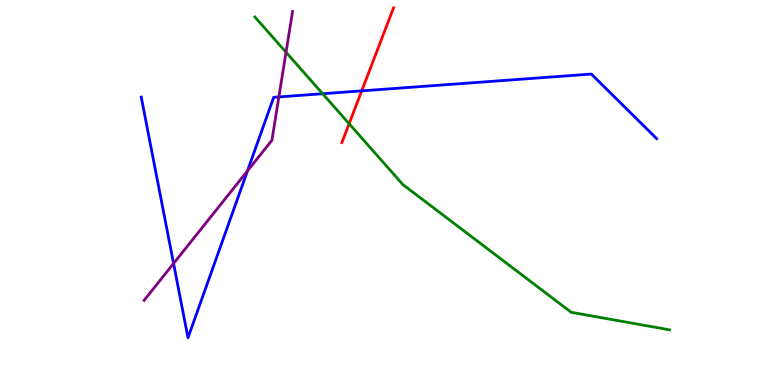[{'lines': ['blue', 'red'], 'intersections': [{'x': 4.67, 'y': 7.64}]}, {'lines': ['green', 'red'], 'intersections': [{'x': 4.5, 'y': 6.79}]}, {'lines': ['purple', 'red'], 'intersections': []}, {'lines': ['blue', 'green'], 'intersections': [{'x': 4.16, 'y': 7.57}]}, {'lines': ['blue', 'purple'], 'intersections': [{'x': 2.24, 'y': 3.16}, {'x': 3.19, 'y': 5.56}, {'x': 3.6, 'y': 7.48}]}, {'lines': ['green', 'purple'], 'intersections': [{'x': 3.69, 'y': 8.64}]}]